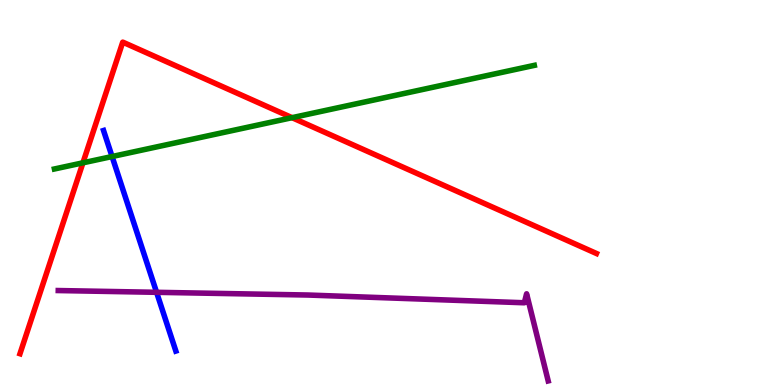[{'lines': ['blue', 'red'], 'intersections': []}, {'lines': ['green', 'red'], 'intersections': [{'x': 1.07, 'y': 5.77}, {'x': 3.77, 'y': 6.94}]}, {'lines': ['purple', 'red'], 'intersections': []}, {'lines': ['blue', 'green'], 'intersections': [{'x': 1.45, 'y': 5.93}]}, {'lines': ['blue', 'purple'], 'intersections': [{'x': 2.02, 'y': 2.41}]}, {'lines': ['green', 'purple'], 'intersections': []}]